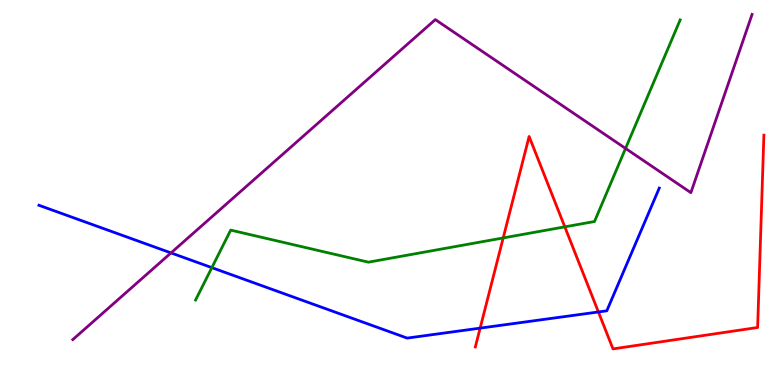[{'lines': ['blue', 'red'], 'intersections': [{'x': 6.2, 'y': 1.48}, {'x': 7.72, 'y': 1.9}]}, {'lines': ['green', 'red'], 'intersections': [{'x': 6.49, 'y': 3.82}, {'x': 7.29, 'y': 4.11}]}, {'lines': ['purple', 'red'], 'intersections': []}, {'lines': ['blue', 'green'], 'intersections': [{'x': 2.73, 'y': 3.05}]}, {'lines': ['blue', 'purple'], 'intersections': [{'x': 2.21, 'y': 3.43}]}, {'lines': ['green', 'purple'], 'intersections': [{'x': 8.07, 'y': 6.14}]}]